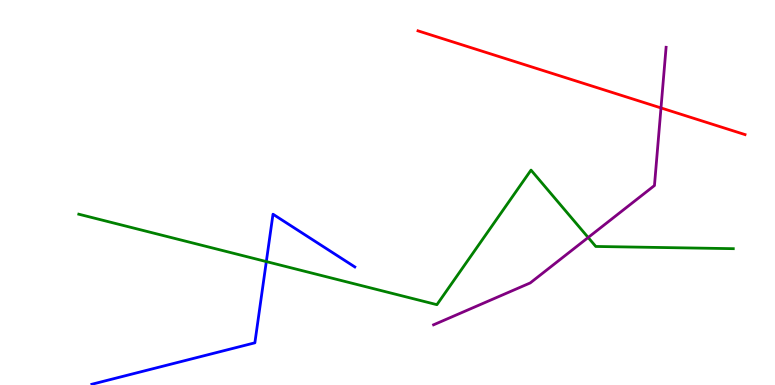[{'lines': ['blue', 'red'], 'intersections': []}, {'lines': ['green', 'red'], 'intersections': []}, {'lines': ['purple', 'red'], 'intersections': [{'x': 8.53, 'y': 7.2}]}, {'lines': ['blue', 'green'], 'intersections': [{'x': 3.44, 'y': 3.21}]}, {'lines': ['blue', 'purple'], 'intersections': []}, {'lines': ['green', 'purple'], 'intersections': [{'x': 7.59, 'y': 3.83}]}]